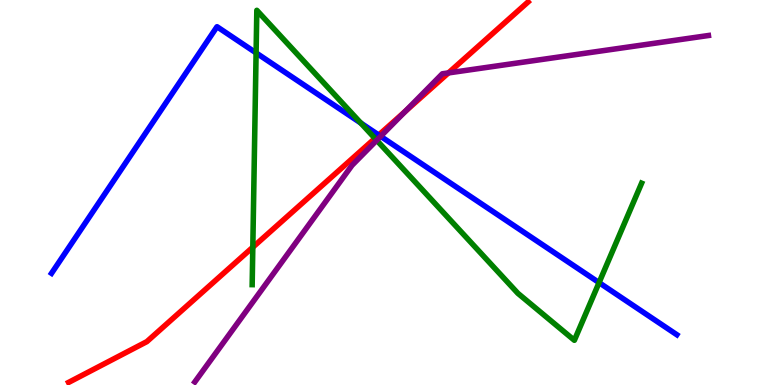[{'lines': ['blue', 'red'], 'intersections': [{'x': 4.89, 'y': 6.49}]}, {'lines': ['green', 'red'], 'intersections': [{'x': 3.26, 'y': 3.58}, {'x': 4.84, 'y': 6.41}]}, {'lines': ['purple', 'red'], 'intersections': [{'x': 5.23, 'y': 7.1}, {'x': 5.79, 'y': 8.11}]}, {'lines': ['blue', 'green'], 'intersections': [{'x': 3.3, 'y': 8.63}, {'x': 4.66, 'y': 6.8}, {'x': 7.73, 'y': 2.66}]}, {'lines': ['blue', 'purple'], 'intersections': [{'x': 4.91, 'y': 6.46}]}, {'lines': ['green', 'purple'], 'intersections': [{'x': 4.86, 'y': 6.36}]}]